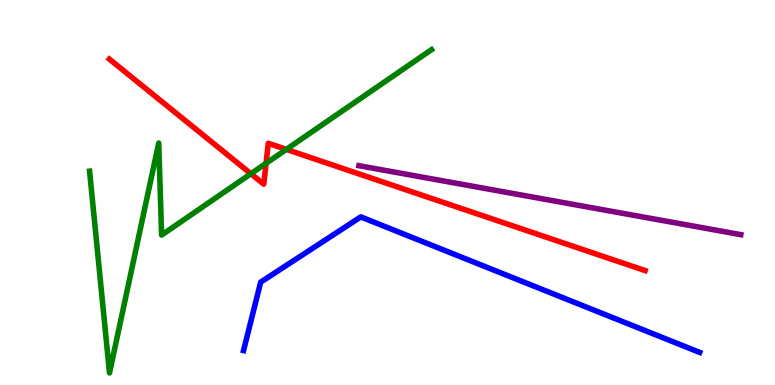[{'lines': ['blue', 'red'], 'intersections': []}, {'lines': ['green', 'red'], 'intersections': [{'x': 3.24, 'y': 5.49}, {'x': 3.43, 'y': 5.76}, {'x': 3.69, 'y': 6.12}]}, {'lines': ['purple', 'red'], 'intersections': []}, {'lines': ['blue', 'green'], 'intersections': []}, {'lines': ['blue', 'purple'], 'intersections': []}, {'lines': ['green', 'purple'], 'intersections': []}]